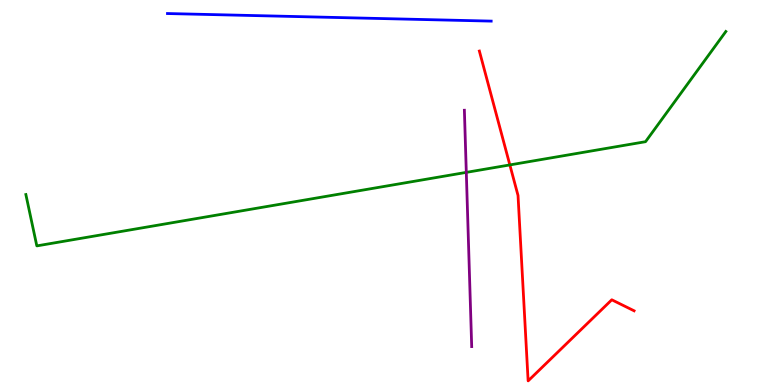[{'lines': ['blue', 'red'], 'intersections': []}, {'lines': ['green', 'red'], 'intersections': [{'x': 6.58, 'y': 5.72}]}, {'lines': ['purple', 'red'], 'intersections': []}, {'lines': ['blue', 'green'], 'intersections': []}, {'lines': ['blue', 'purple'], 'intersections': []}, {'lines': ['green', 'purple'], 'intersections': [{'x': 6.02, 'y': 5.52}]}]